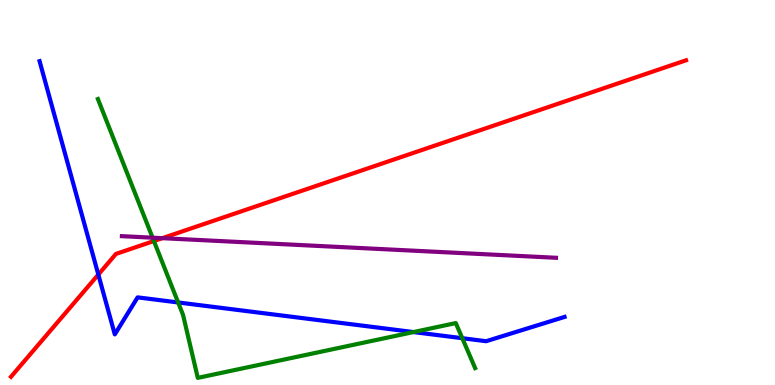[{'lines': ['blue', 'red'], 'intersections': [{'x': 1.27, 'y': 2.87}]}, {'lines': ['green', 'red'], 'intersections': [{'x': 1.99, 'y': 3.74}]}, {'lines': ['purple', 'red'], 'intersections': [{'x': 2.09, 'y': 3.81}]}, {'lines': ['blue', 'green'], 'intersections': [{'x': 2.3, 'y': 2.14}, {'x': 5.34, 'y': 1.37}, {'x': 5.97, 'y': 1.22}]}, {'lines': ['blue', 'purple'], 'intersections': []}, {'lines': ['green', 'purple'], 'intersections': [{'x': 1.97, 'y': 3.83}]}]